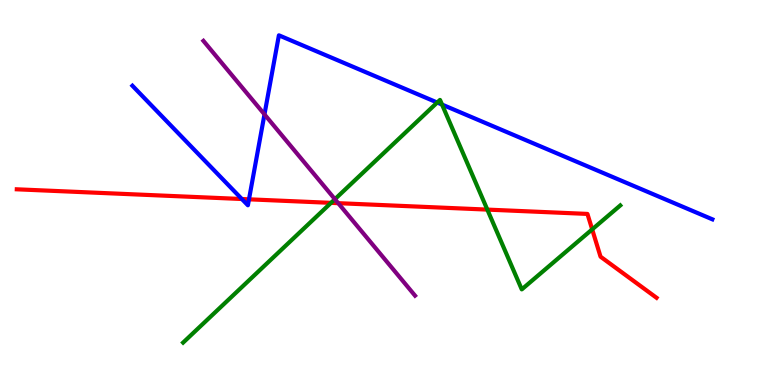[{'lines': ['blue', 'red'], 'intersections': [{'x': 3.12, 'y': 4.83}, {'x': 3.21, 'y': 4.82}]}, {'lines': ['green', 'red'], 'intersections': [{'x': 4.27, 'y': 4.73}, {'x': 6.29, 'y': 4.56}, {'x': 7.64, 'y': 4.04}]}, {'lines': ['purple', 'red'], 'intersections': [{'x': 4.36, 'y': 4.72}]}, {'lines': ['blue', 'green'], 'intersections': [{'x': 5.64, 'y': 7.34}, {'x': 5.7, 'y': 7.28}]}, {'lines': ['blue', 'purple'], 'intersections': [{'x': 3.41, 'y': 7.03}]}, {'lines': ['green', 'purple'], 'intersections': [{'x': 4.32, 'y': 4.83}]}]